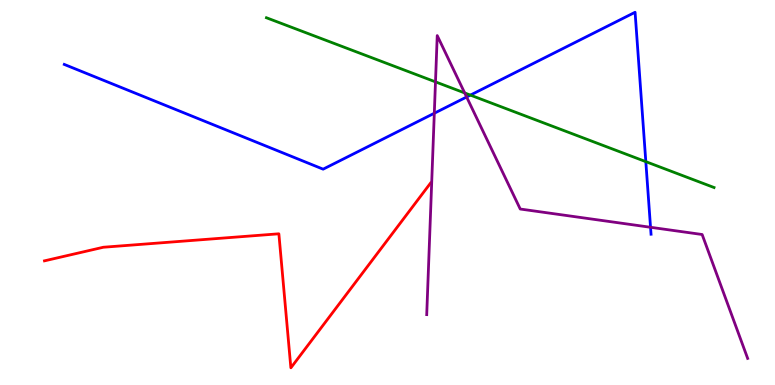[{'lines': ['blue', 'red'], 'intersections': []}, {'lines': ['green', 'red'], 'intersections': []}, {'lines': ['purple', 'red'], 'intersections': []}, {'lines': ['blue', 'green'], 'intersections': [{'x': 6.07, 'y': 7.53}, {'x': 8.33, 'y': 5.8}]}, {'lines': ['blue', 'purple'], 'intersections': [{'x': 5.6, 'y': 7.06}, {'x': 6.02, 'y': 7.48}, {'x': 8.39, 'y': 4.1}]}, {'lines': ['green', 'purple'], 'intersections': [{'x': 5.62, 'y': 7.87}, {'x': 6.0, 'y': 7.59}]}]